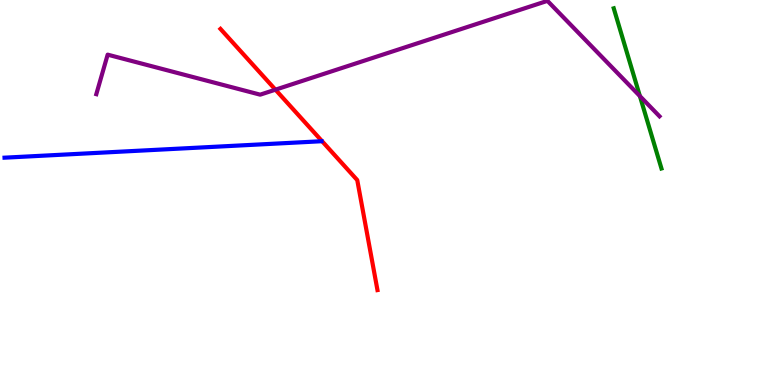[{'lines': ['blue', 'red'], 'intersections': []}, {'lines': ['green', 'red'], 'intersections': []}, {'lines': ['purple', 'red'], 'intersections': [{'x': 3.55, 'y': 7.67}]}, {'lines': ['blue', 'green'], 'intersections': []}, {'lines': ['blue', 'purple'], 'intersections': []}, {'lines': ['green', 'purple'], 'intersections': [{'x': 8.26, 'y': 7.5}]}]